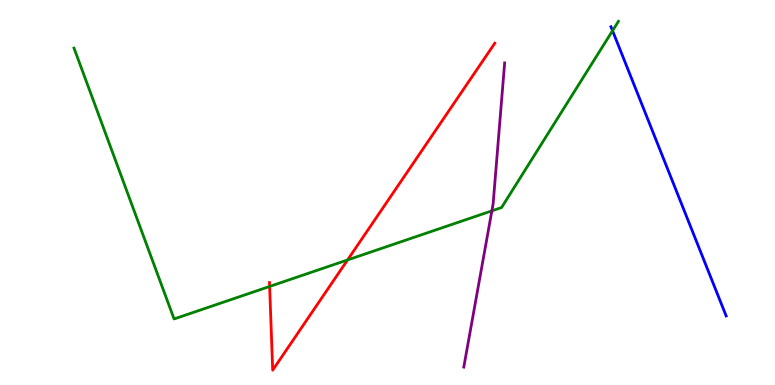[{'lines': ['blue', 'red'], 'intersections': []}, {'lines': ['green', 'red'], 'intersections': [{'x': 3.48, 'y': 2.56}, {'x': 4.48, 'y': 3.25}]}, {'lines': ['purple', 'red'], 'intersections': []}, {'lines': ['blue', 'green'], 'intersections': [{'x': 7.9, 'y': 9.2}]}, {'lines': ['blue', 'purple'], 'intersections': []}, {'lines': ['green', 'purple'], 'intersections': [{'x': 6.35, 'y': 4.52}]}]